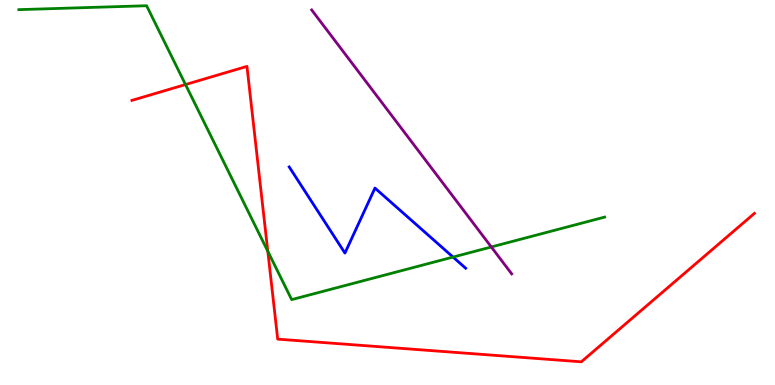[{'lines': ['blue', 'red'], 'intersections': []}, {'lines': ['green', 'red'], 'intersections': [{'x': 2.39, 'y': 7.8}, {'x': 3.46, 'y': 3.47}]}, {'lines': ['purple', 'red'], 'intersections': []}, {'lines': ['blue', 'green'], 'intersections': [{'x': 5.85, 'y': 3.32}]}, {'lines': ['blue', 'purple'], 'intersections': []}, {'lines': ['green', 'purple'], 'intersections': [{'x': 6.34, 'y': 3.59}]}]